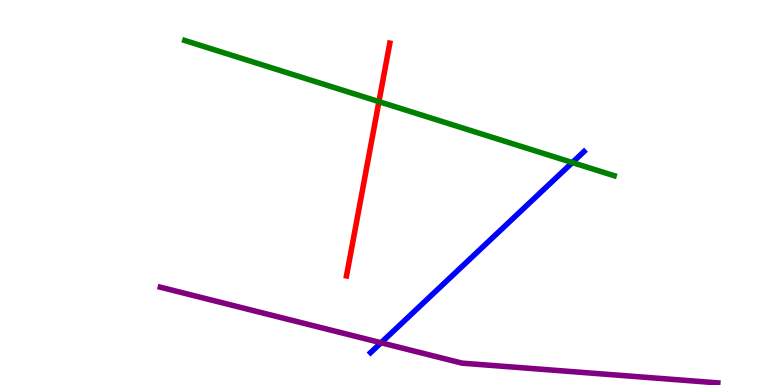[{'lines': ['blue', 'red'], 'intersections': []}, {'lines': ['green', 'red'], 'intersections': [{'x': 4.89, 'y': 7.36}]}, {'lines': ['purple', 'red'], 'intersections': []}, {'lines': ['blue', 'green'], 'intersections': [{'x': 7.39, 'y': 5.78}]}, {'lines': ['blue', 'purple'], 'intersections': [{'x': 4.92, 'y': 1.1}]}, {'lines': ['green', 'purple'], 'intersections': []}]